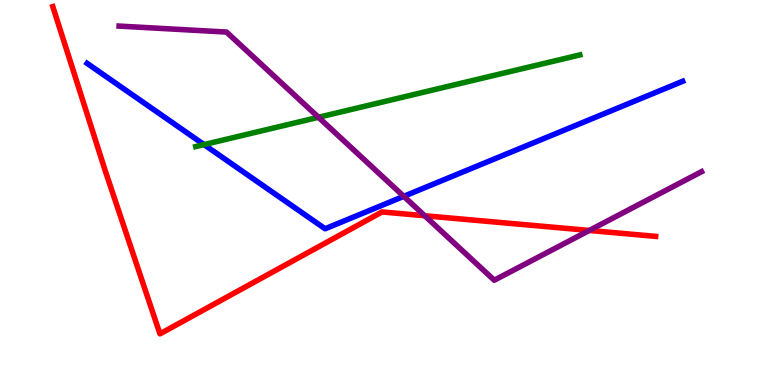[{'lines': ['blue', 'red'], 'intersections': []}, {'lines': ['green', 'red'], 'intersections': []}, {'lines': ['purple', 'red'], 'intersections': [{'x': 5.48, 'y': 4.4}, {'x': 7.6, 'y': 4.01}]}, {'lines': ['blue', 'green'], 'intersections': [{'x': 2.63, 'y': 6.24}]}, {'lines': ['blue', 'purple'], 'intersections': [{'x': 5.21, 'y': 4.9}]}, {'lines': ['green', 'purple'], 'intersections': [{'x': 4.11, 'y': 6.95}]}]